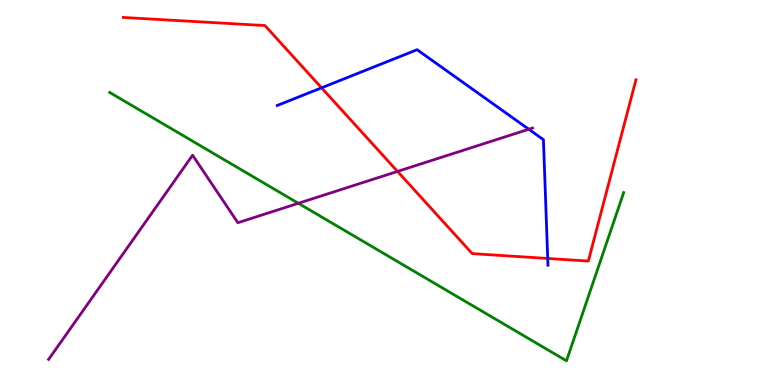[{'lines': ['blue', 'red'], 'intersections': [{'x': 4.15, 'y': 7.72}, {'x': 7.07, 'y': 3.29}]}, {'lines': ['green', 'red'], 'intersections': []}, {'lines': ['purple', 'red'], 'intersections': [{'x': 5.13, 'y': 5.55}]}, {'lines': ['blue', 'green'], 'intersections': []}, {'lines': ['blue', 'purple'], 'intersections': [{'x': 6.82, 'y': 6.64}]}, {'lines': ['green', 'purple'], 'intersections': [{'x': 3.85, 'y': 4.72}]}]